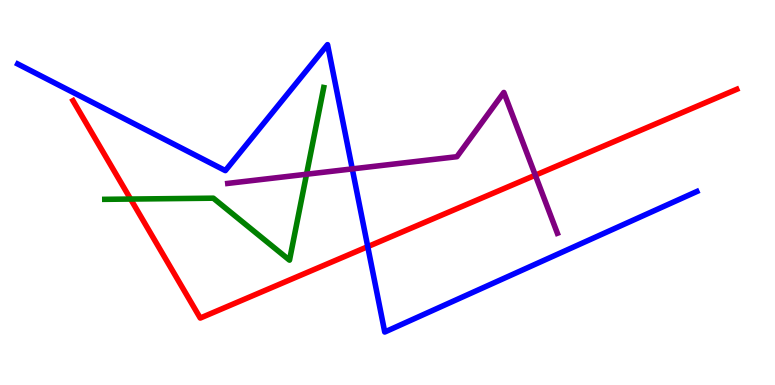[{'lines': ['blue', 'red'], 'intersections': [{'x': 4.75, 'y': 3.59}]}, {'lines': ['green', 'red'], 'intersections': [{'x': 1.69, 'y': 4.83}]}, {'lines': ['purple', 'red'], 'intersections': [{'x': 6.91, 'y': 5.45}]}, {'lines': ['blue', 'green'], 'intersections': []}, {'lines': ['blue', 'purple'], 'intersections': [{'x': 4.55, 'y': 5.61}]}, {'lines': ['green', 'purple'], 'intersections': [{'x': 3.96, 'y': 5.47}]}]